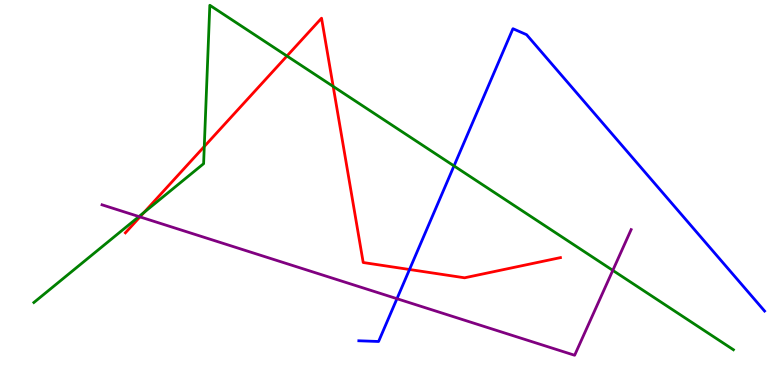[{'lines': ['blue', 'red'], 'intersections': [{'x': 5.28, 'y': 3.0}]}, {'lines': ['green', 'red'], 'intersections': [{'x': 1.86, 'y': 4.48}, {'x': 2.64, 'y': 6.19}, {'x': 3.7, 'y': 8.54}, {'x': 4.3, 'y': 7.76}]}, {'lines': ['purple', 'red'], 'intersections': [{'x': 1.81, 'y': 4.37}]}, {'lines': ['blue', 'green'], 'intersections': [{'x': 5.86, 'y': 5.69}]}, {'lines': ['blue', 'purple'], 'intersections': [{'x': 5.12, 'y': 2.24}]}, {'lines': ['green', 'purple'], 'intersections': [{'x': 1.79, 'y': 4.37}, {'x': 7.91, 'y': 2.98}]}]